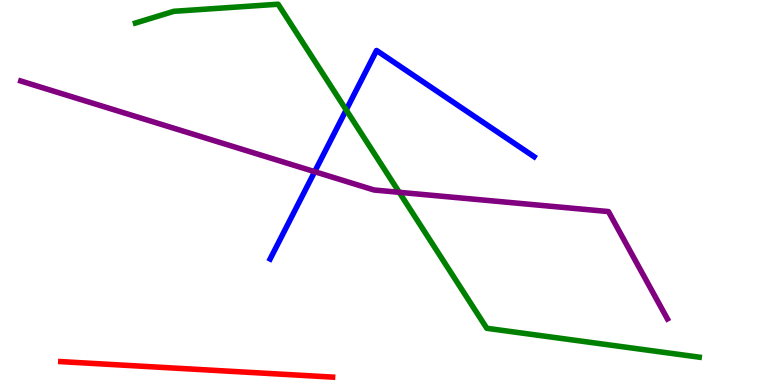[{'lines': ['blue', 'red'], 'intersections': []}, {'lines': ['green', 'red'], 'intersections': []}, {'lines': ['purple', 'red'], 'intersections': []}, {'lines': ['blue', 'green'], 'intersections': [{'x': 4.47, 'y': 7.14}]}, {'lines': ['blue', 'purple'], 'intersections': [{'x': 4.06, 'y': 5.54}]}, {'lines': ['green', 'purple'], 'intersections': [{'x': 5.15, 'y': 5.0}]}]